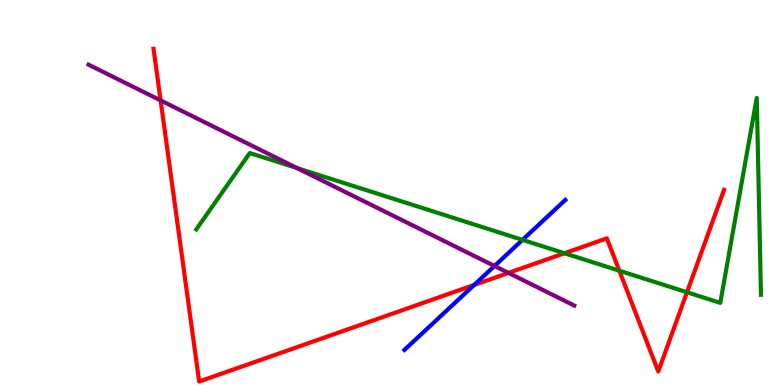[{'lines': ['blue', 'red'], 'intersections': [{'x': 6.12, 'y': 2.6}]}, {'lines': ['green', 'red'], 'intersections': [{'x': 7.28, 'y': 3.42}, {'x': 7.99, 'y': 2.97}, {'x': 8.86, 'y': 2.41}]}, {'lines': ['purple', 'red'], 'intersections': [{'x': 2.07, 'y': 7.39}, {'x': 6.56, 'y': 2.91}]}, {'lines': ['blue', 'green'], 'intersections': [{'x': 6.74, 'y': 3.77}]}, {'lines': ['blue', 'purple'], 'intersections': [{'x': 6.38, 'y': 3.09}]}, {'lines': ['green', 'purple'], 'intersections': [{'x': 3.83, 'y': 5.63}]}]